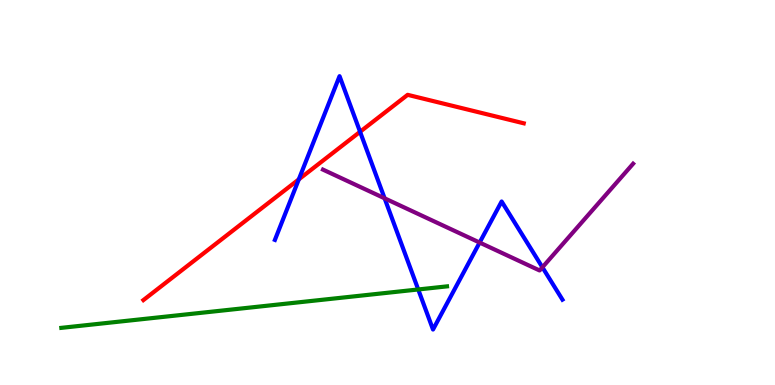[{'lines': ['blue', 'red'], 'intersections': [{'x': 3.86, 'y': 5.34}, {'x': 4.65, 'y': 6.58}]}, {'lines': ['green', 'red'], 'intersections': []}, {'lines': ['purple', 'red'], 'intersections': []}, {'lines': ['blue', 'green'], 'intersections': [{'x': 5.4, 'y': 2.48}]}, {'lines': ['blue', 'purple'], 'intersections': [{'x': 4.96, 'y': 4.85}, {'x': 6.19, 'y': 3.7}, {'x': 7.0, 'y': 3.06}]}, {'lines': ['green', 'purple'], 'intersections': []}]